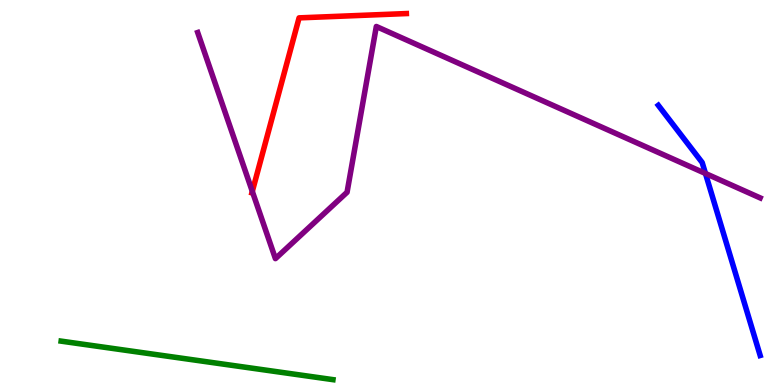[{'lines': ['blue', 'red'], 'intersections': []}, {'lines': ['green', 'red'], 'intersections': []}, {'lines': ['purple', 'red'], 'intersections': [{'x': 3.26, 'y': 5.03}]}, {'lines': ['blue', 'green'], 'intersections': []}, {'lines': ['blue', 'purple'], 'intersections': [{'x': 9.1, 'y': 5.49}]}, {'lines': ['green', 'purple'], 'intersections': []}]